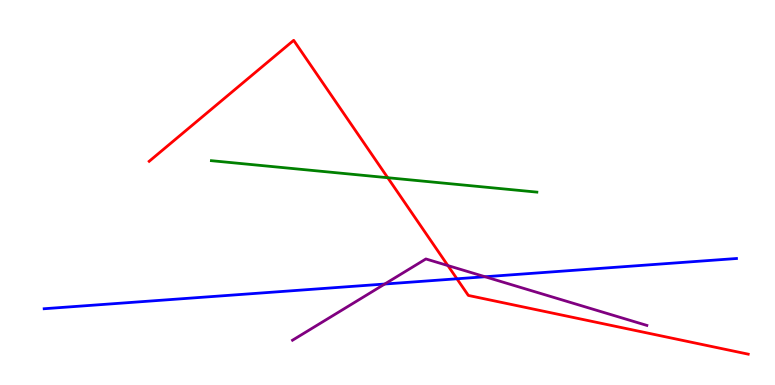[{'lines': ['blue', 'red'], 'intersections': [{'x': 5.9, 'y': 2.76}]}, {'lines': ['green', 'red'], 'intersections': [{'x': 5.0, 'y': 5.38}]}, {'lines': ['purple', 'red'], 'intersections': [{'x': 5.78, 'y': 3.1}]}, {'lines': ['blue', 'green'], 'intersections': []}, {'lines': ['blue', 'purple'], 'intersections': [{'x': 4.96, 'y': 2.62}, {'x': 6.26, 'y': 2.81}]}, {'lines': ['green', 'purple'], 'intersections': []}]